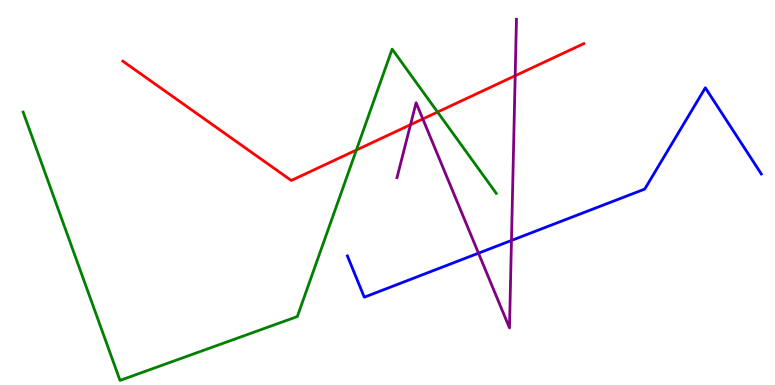[{'lines': ['blue', 'red'], 'intersections': []}, {'lines': ['green', 'red'], 'intersections': [{'x': 4.6, 'y': 6.1}, {'x': 5.65, 'y': 7.09}]}, {'lines': ['purple', 'red'], 'intersections': [{'x': 5.3, 'y': 6.76}, {'x': 5.46, 'y': 6.91}, {'x': 6.65, 'y': 8.03}]}, {'lines': ['blue', 'green'], 'intersections': []}, {'lines': ['blue', 'purple'], 'intersections': [{'x': 6.17, 'y': 3.42}, {'x': 6.6, 'y': 3.75}]}, {'lines': ['green', 'purple'], 'intersections': []}]